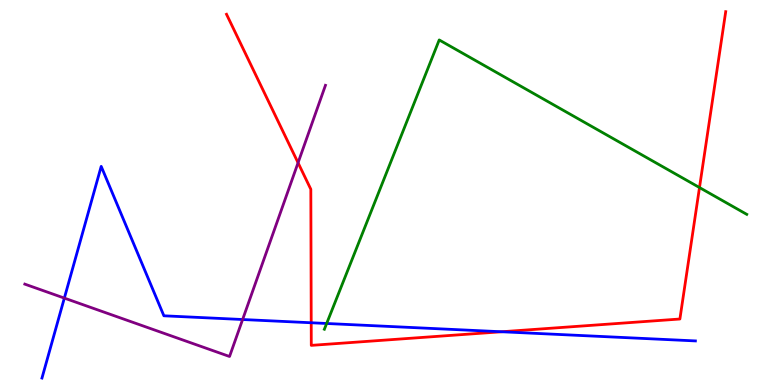[{'lines': ['blue', 'red'], 'intersections': [{'x': 4.02, 'y': 1.62}, {'x': 6.47, 'y': 1.38}]}, {'lines': ['green', 'red'], 'intersections': [{'x': 9.03, 'y': 5.13}]}, {'lines': ['purple', 'red'], 'intersections': [{'x': 3.85, 'y': 5.77}]}, {'lines': ['blue', 'green'], 'intersections': [{'x': 4.21, 'y': 1.6}]}, {'lines': ['blue', 'purple'], 'intersections': [{'x': 0.83, 'y': 2.26}, {'x': 3.13, 'y': 1.7}]}, {'lines': ['green', 'purple'], 'intersections': []}]